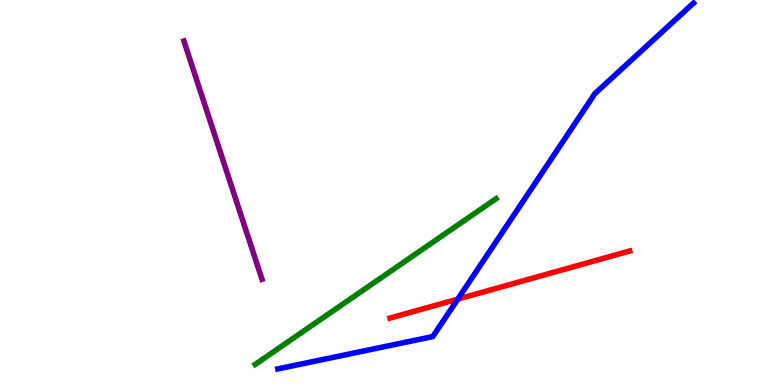[{'lines': ['blue', 'red'], 'intersections': [{'x': 5.91, 'y': 2.23}]}, {'lines': ['green', 'red'], 'intersections': []}, {'lines': ['purple', 'red'], 'intersections': []}, {'lines': ['blue', 'green'], 'intersections': []}, {'lines': ['blue', 'purple'], 'intersections': []}, {'lines': ['green', 'purple'], 'intersections': []}]